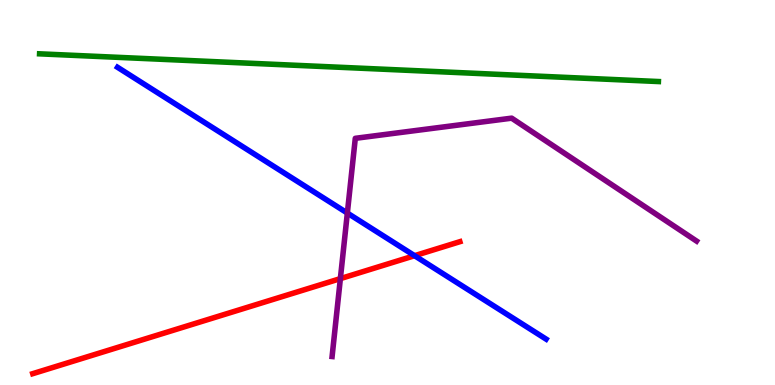[{'lines': ['blue', 'red'], 'intersections': [{'x': 5.35, 'y': 3.36}]}, {'lines': ['green', 'red'], 'intersections': []}, {'lines': ['purple', 'red'], 'intersections': [{'x': 4.39, 'y': 2.76}]}, {'lines': ['blue', 'green'], 'intersections': []}, {'lines': ['blue', 'purple'], 'intersections': [{'x': 4.48, 'y': 4.47}]}, {'lines': ['green', 'purple'], 'intersections': []}]